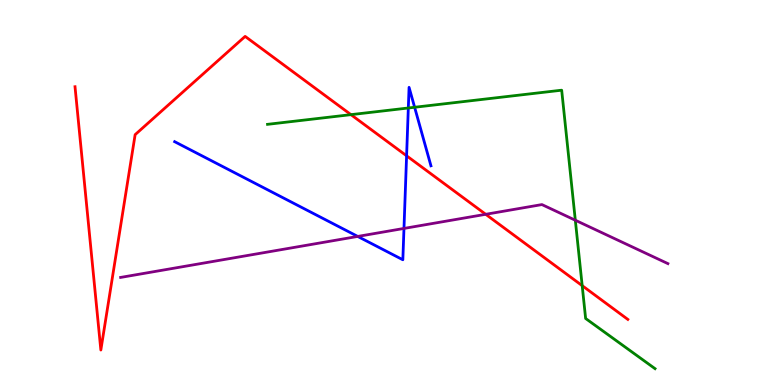[{'lines': ['blue', 'red'], 'intersections': [{'x': 5.25, 'y': 5.95}]}, {'lines': ['green', 'red'], 'intersections': [{'x': 4.53, 'y': 7.02}, {'x': 7.51, 'y': 2.58}]}, {'lines': ['purple', 'red'], 'intersections': [{'x': 6.27, 'y': 4.43}]}, {'lines': ['blue', 'green'], 'intersections': [{'x': 5.27, 'y': 7.19}, {'x': 5.35, 'y': 7.21}]}, {'lines': ['blue', 'purple'], 'intersections': [{'x': 4.62, 'y': 3.86}, {'x': 5.21, 'y': 4.07}]}, {'lines': ['green', 'purple'], 'intersections': [{'x': 7.42, 'y': 4.28}]}]